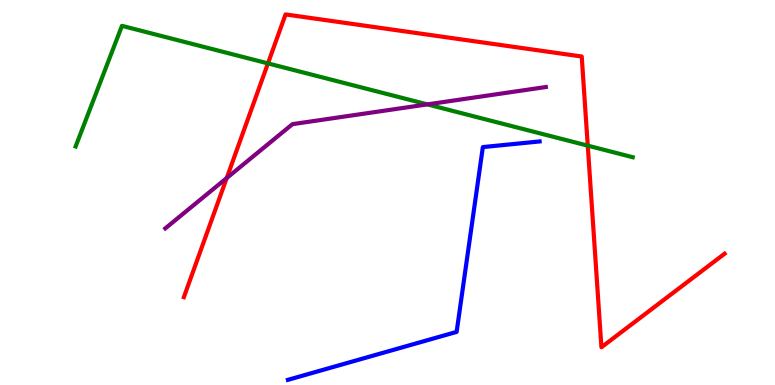[{'lines': ['blue', 'red'], 'intersections': []}, {'lines': ['green', 'red'], 'intersections': [{'x': 3.46, 'y': 8.35}, {'x': 7.58, 'y': 6.22}]}, {'lines': ['purple', 'red'], 'intersections': [{'x': 2.93, 'y': 5.38}]}, {'lines': ['blue', 'green'], 'intersections': []}, {'lines': ['blue', 'purple'], 'intersections': []}, {'lines': ['green', 'purple'], 'intersections': [{'x': 5.51, 'y': 7.29}]}]